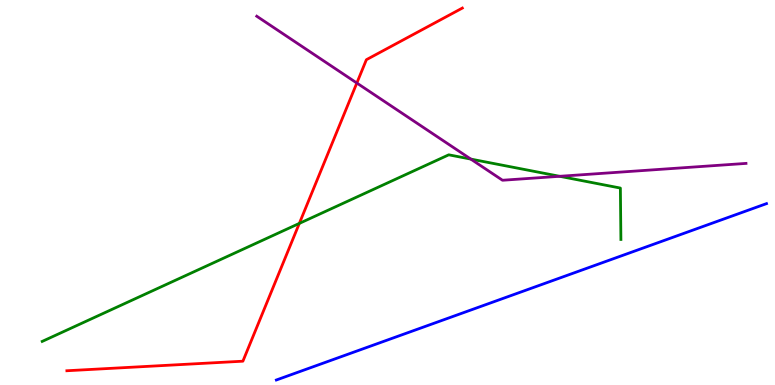[{'lines': ['blue', 'red'], 'intersections': []}, {'lines': ['green', 'red'], 'intersections': [{'x': 3.86, 'y': 4.2}]}, {'lines': ['purple', 'red'], 'intersections': [{'x': 4.6, 'y': 7.84}]}, {'lines': ['blue', 'green'], 'intersections': []}, {'lines': ['blue', 'purple'], 'intersections': []}, {'lines': ['green', 'purple'], 'intersections': [{'x': 6.07, 'y': 5.87}, {'x': 7.22, 'y': 5.42}]}]